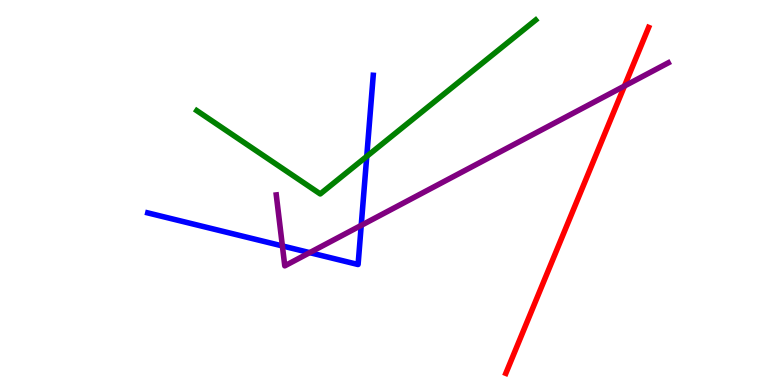[{'lines': ['blue', 'red'], 'intersections': []}, {'lines': ['green', 'red'], 'intersections': []}, {'lines': ['purple', 'red'], 'intersections': [{'x': 8.06, 'y': 7.77}]}, {'lines': ['blue', 'green'], 'intersections': [{'x': 4.73, 'y': 5.94}]}, {'lines': ['blue', 'purple'], 'intersections': [{'x': 3.64, 'y': 3.61}, {'x': 4.0, 'y': 3.44}, {'x': 4.66, 'y': 4.15}]}, {'lines': ['green', 'purple'], 'intersections': []}]